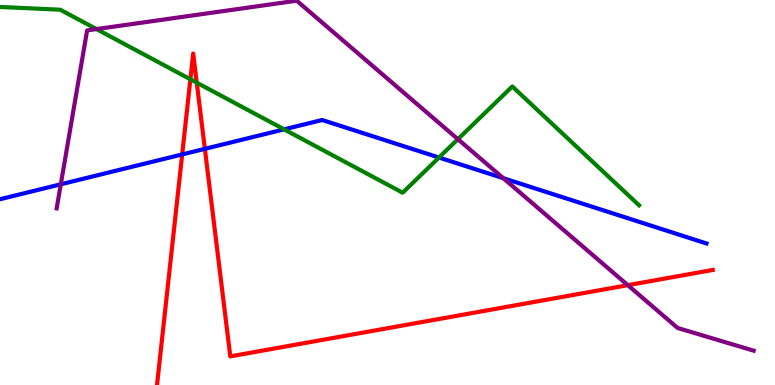[{'lines': ['blue', 'red'], 'intersections': [{'x': 2.35, 'y': 5.99}, {'x': 2.64, 'y': 6.13}]}, {'lines': ['green', 'red'], 'intersections': [{'x': 2.46, 'y': 7.94}, {'x': 2.54, 'y': 7.85}]}, {'lines': ['purple', 'red'], 'intersections': [{'x': 8.1, 'y': 2.59}]}, {'lines': ['blue', 'green'], 'intersections': [{'x': 3.67, 'y': 6.64}, {'x': 5.66, 'y': 5.91}]}, {'lines': ['blue', 'purple'], 'intersections': [{'x': 0.784, 'y': 5.21}, {'x': 6.49, 'y': 5.37}]}, {'lines': ['green', 'purple'], 'intersections': [{'x': 1.24, 'y': 9.24}, {'x': 5.91, 'y': 6.38}]}]